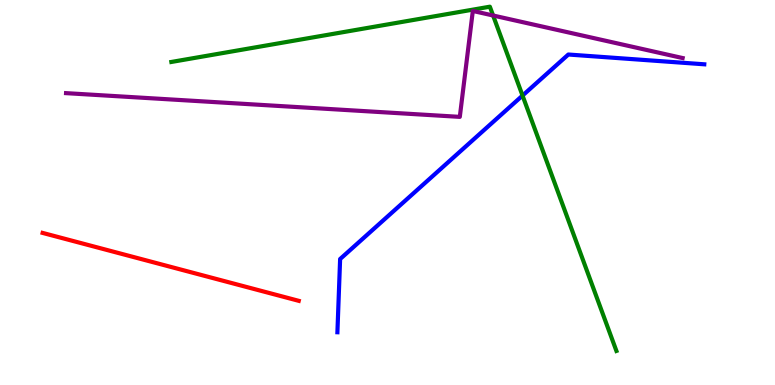[{'lines': ['blue', 'red'], 'intersections': []}, {'lines': ['green', 'red'], 'intersections': []}, {'lines': ['purple', 'red'], 'intersections': []}, {'lines': ['blue', 'green'], 'intersections': [{'x': 6.74, 'y': 7.52}]}, {'lines': ['blue', 'purple'], 'intersections': []}, {'lines': ['green', 'purple'], 'intersections': [{'x': 6.36, 'y': 9.6}]}]